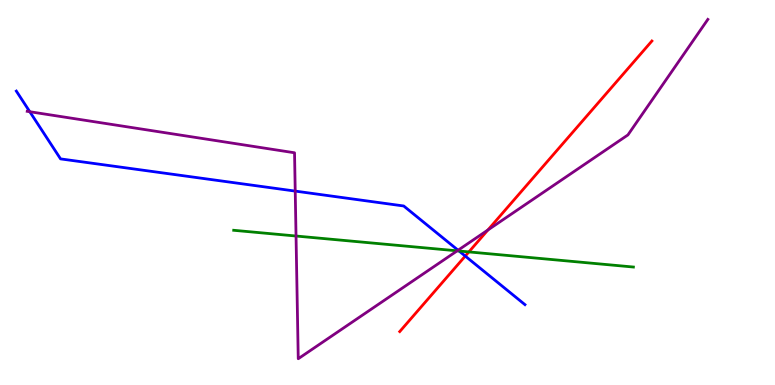[{'lines': ['blue', 'red'], 'intersections': [{'x': 6.0, 'y': 3.35}]}, {'lines': ['green', 'red'], 'intersections': [{'x': 6.05, 'y': 3.46}]}, {'lines': ['purple', 'red'], 'intersections': [{'x': 6.3, 'y': 4.03}]}, {'lines': ['blue', 'green'], 'intersections': [{'x': 5.92, 'y': 3.48}]}, {'lines': ['blue', 'purple'], 'intersections': [{'x': 0.384, 'y': 7.1}, {'x': 3.81, 'y': 5.04}, {'x': 5.91, 'y': 3.5}]}, {'lines': ['green', 'purple'], 'intersections': [{'x': 3.82, 'y': 3.87}, {'x': 5.9, 'y': 3.48}]}]